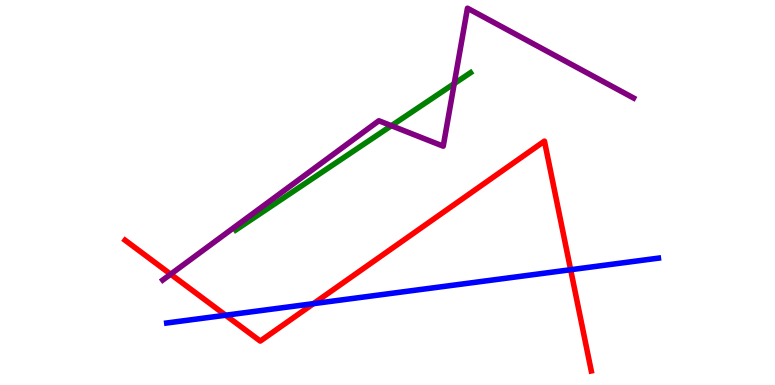[{'lines': ['blue', 'red'], 'intersections': [{'x': 2.91, 'y': 1.81}, {'x': 4.04, 'y': 2.11}, {'x': 7.36, 'y': 2.99}]}, {'lines': ['green', 'red'], 'intersections': []}, {'lines': ['purple', 'red'], 'intersections': [{'x': 2.2, 'y': 2.88}]}, {'lines': ['blue', 'green'], 'intersections': []}, {'lines': ['blue', 'purple'], 'intersections': []}, {'lines': ['green', 'purple'], 'intersections': [{'x': 5.05, 'y': 6.73}, {'x': 5.86, 'y': 7.83}]}]